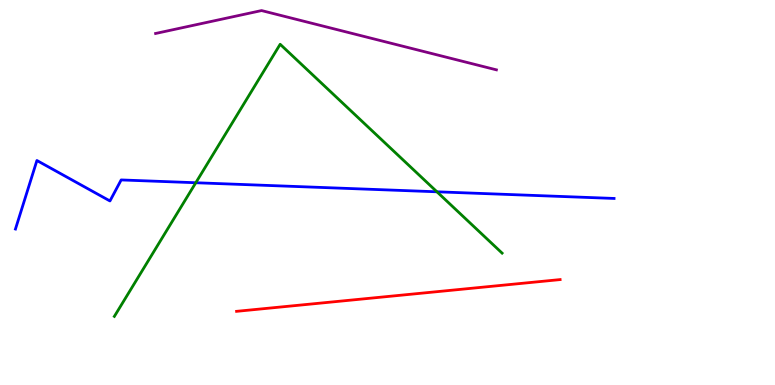[{'lines': ['blue', 'red'], 'intersections': []}, {'lines': ['green', 'red'], 'intersections': []}, {'lines': ['purple', 'red'], 'intersections': []}, {'lines': ['blue', 'green'], 'intersections': [{'x': 2.53, 'y': 5.25}, {'x': 5.64, 'y': 5.02}]}, {'lines': ['blue', 'purple'], 'intersections': []}, {'lines': ['green', 'purple'], 'intersections': []}]